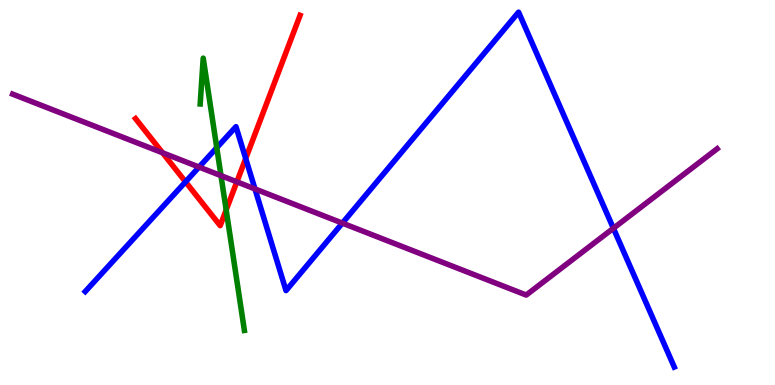[{'lines': ['blue', 'red'], 'intersections': [{'x': 2.39, 'y': 5.28}, {'x': 3.17, 'y': 5.88}]}, {'lines': ['green', 'red'], 'intersections': [{'x': 2.92, 'y': 4.55}]}, {'lines': ['purple', 'red'], 'intersections': [{'x': 2.1, 'y': 6.03}, {'x': 3.06, 'y': 5.28}]}, {'lines': ['blue', 'green'], 'intersections': [{'x': 2.8, 'y': 6.16}]}, {'lines': ['blue', 'purple'], 'intersections': [{'x': 2.57, 'y': 5.66}, {'x': 3.29, 'y': 5.09}, {'x': 4.42, 'y': 4.2}, {'x': 7.91, 'y': 4.07}]}, {'lines': ['green', 'purple'], 'intersections': [{'x': 2.85, 'y': 5.44}]}]